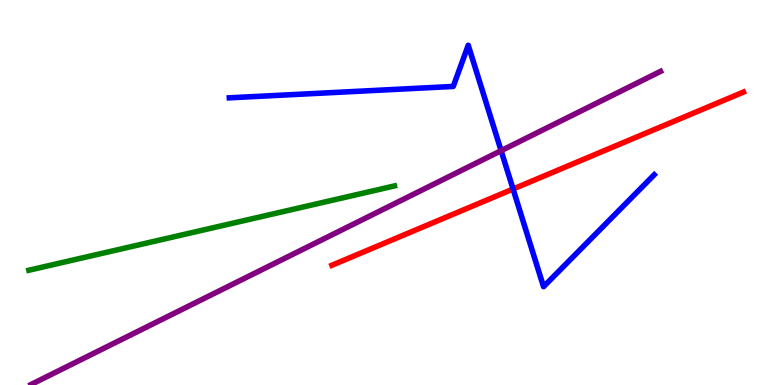[{'lines': ['blue', 'red'], 'intersections': [{'x': 6.62, 'y': 5.09}]}, {'lines': ['green', 'red'], 'intersections': []}, {'lines': ['purple', 'red'], 'intersections': []}, {'lines': ['blue', 'green'], 'intersections': []}, {'lines': ['blue', 'purple'], 'intersections': [{'x': 6.47, 'y': 6.09}]}, {'lines': ['green', 'purple'], 'intersections': []}]